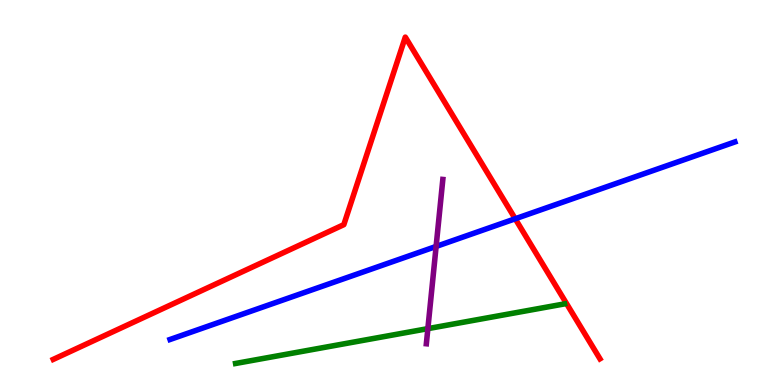[{'lines': ['blue', 'red'], 'intersections': [{'x': 6.65, 'y': 4.32}]}, {'lines': ['green', 'red'], 'intersections': []}, {'lines': ['purple', 'red'], 'intersections': []}, {'lines': ['blue', 'green'], 'intersections': []}, {'lines': ['blue', 'purple'], 'intersections': [{'x': 5.63, 'y': 3.6}]}, {'lines': ['green', 'purple'], 'intersections': [{'x': 5.52, 'y': 1.46}]}]